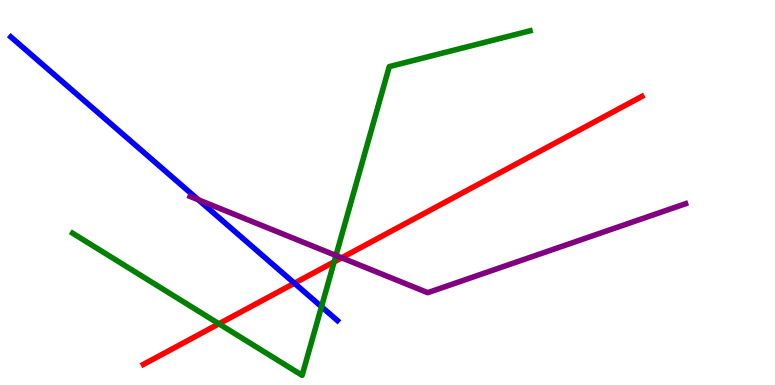[{'lines': ['blue', 'red'], 'intersections': [{'x': 3.8, 'y': 2.64}]}, {'lines': ['green', 'red'], 'intersections': [{'x': 2.82, 'y': 1.59}, {'x': 4.31, 'y': 3.2}]}, {'lines': ['purple', 'red'], 'intersections': [{'x': 4.41, 'y': 3.3}]}, {'lines': ['blue', 'green'], 'intersections': [{'x': 4.15, 'y': 2.03}]}, {'lines': ['blue', 'purple'], 'intersections': [{'x': 2.56, 'y': 4.81}]}, {'lines': ['green', 'purple'], 'intersections': [{'x': 4.33, 'y': 3.36}]}]